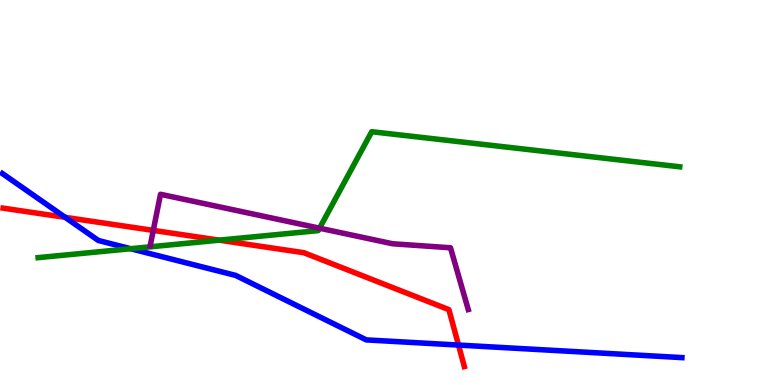[{'lines': ['blue', 'red'], 'intersections': [{'x': 0.841, 'y': 4.35}, {'x': 5.92, 'y': 1.04}]}, {'lines': ['green', 'red'], 'intersections': [{'x': 2.83, 'y': 3.76}]}, {'lines': ['purple', 'red'], 'intersections': [{'x': 1.98, 'y': 4.02}]}, {'lines': ['blue', 'green'], 'intersections': [{'x': 1.69, 'y': 3.54}]}, {'lines': ['blue', 'purple'], 'intersections': []}, {'lines': ['green', 'purple'], 'intersections': [{'x': 4.12, 'y': 4.07}]}]